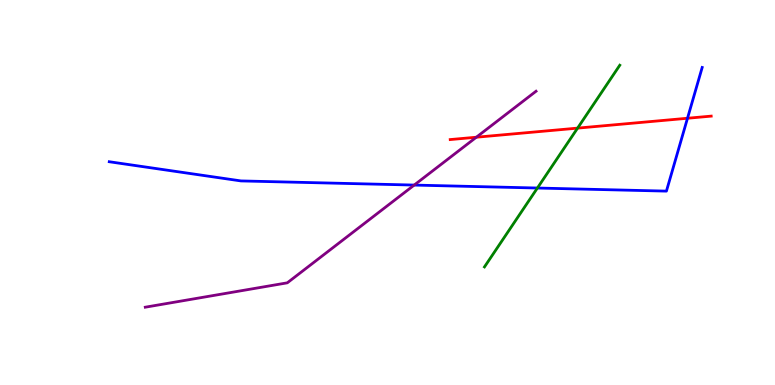[{'lines': ['blue', 'red'], 'intersections': [{'x': 8.87, 'y': 6.93}]}, {'lines': ['green', 'red'], 'intersections': [{'x': 7.45, 'y': 6.67}]}, {'lines': ['purple', 'red'], 'intersections': [{'x': 6.15, 'y': 6.44}]}, {'lines': ['blue', 'green'], 'intersections': [{'x': 6.93, 'y': 5.12}]}, {'lines': ['blue', 'purple'], 'intersections': [{'x': 5.34, 'y': 5.19}]}, {'lines': ['green', 'purple'], 'intersections': []}]